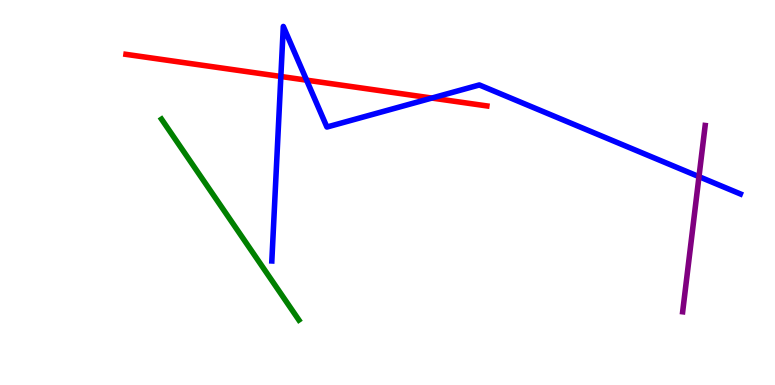[{'lines': ['blue', 'red'], 'intersections': [{'x': 3.62, 'y': 8.01}, {'x': 3.96, 'y': 7.92}, {'x': 5.57, 'y': 7.45}]}, {'lines': ['green', 'red'], 'intersections': []}, {'lines': ['purple', 'red'], 'intersections': []}, {'lines': ['blue', 'green'], 'intersections': []}, {'lines': ['blue', 'purple'], 'intersections': [{'x': 9.02, 'y': 5.41}]}, {'lines': ['green', 'purple'], 'intersections': []}]